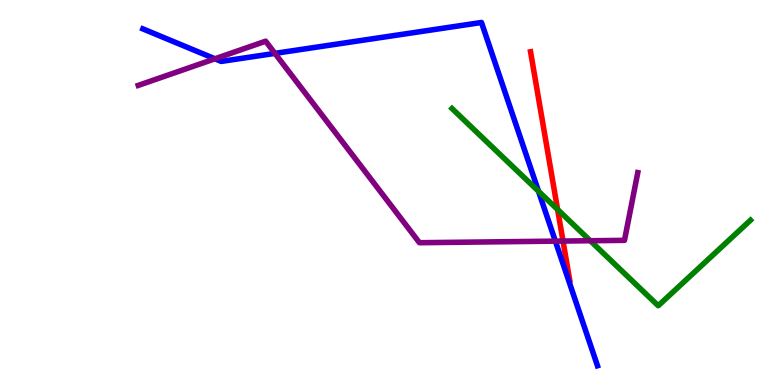[{'lines': ['blue', 'red'], 'intersections': []}, {'lines': ['green', 'red'], 'intersections': [{'x': 7.19, 'y': 4.56}]}, {'lines': ['purple', 'red'], 'intersections': [{'x': 7.26, 'y': 3.74}]}, {'lines': ['blue', 'green'], 'intersections': [{'x': 6.95, 'y': 5.03}]}, {'lines': ['blue', 'purple'], 'intersections': [{'x': 2.77, 'y': 8.47}, {'x': 3.55, 'y': 8.61}, {'x': 7.17, 'y': 3.74}]}, {'lines': ['green', 'purple'], 'intersections': [{'x': 7.62, 'y': 3.75}]}]